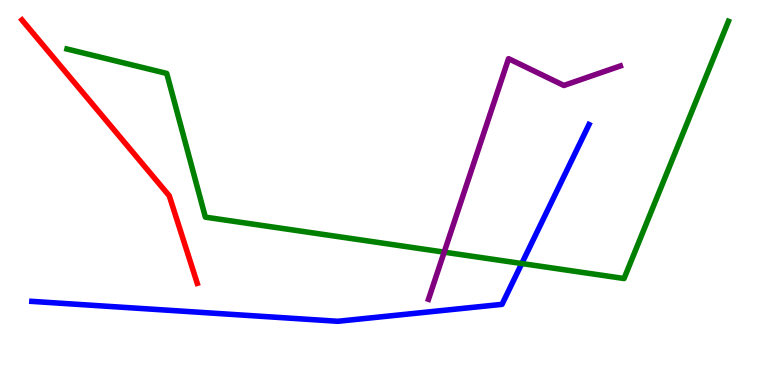[{'lines': ['blue', 'red'], 'intersections': []}, {'lines': ['green', 'red'], 'intersections': []}, {'lines': ['purple', 'red'], 'intersections': []}, {'lines': ['blue', 'green'], 'intersections': [{'x': 6.73, 'y': 3.16}]}, {'lines': ['blue', 'purple'], 'intersections': []}, {'lines': ['green', 'purple'], 'intersections': [{'x': 5.73, 'y': 3.45}]}]